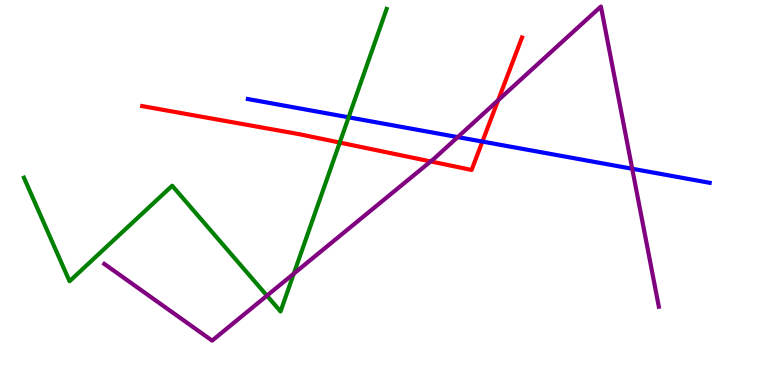[{'lines': ['blue', 'red'], 'intersections': [{'x': 6.22, 'y': 6.32}]}, {'lines': ['green', 'red'], 'intersections': [{'x': 4.38, 'y': 6.3}]}, {'lines': ['purple', 'red'], 'intersections': [{'x': 5.56, 'y': 5.81}, {'x': 6.43, 'y': 7.4}]}, {'lines': ['blue', 'green'], 'intersections': [{'x': 4.5, 'y': 6.95}]}, {'lines': ['blue', 'purple'], 'intersections': [{'x': 5.91, 'y': 6.44}, {'x': 8.16, 'y': 5.62}]}, {'lines': ['green', 'purple'], 'intersections': [{'x': 3.44, 'y': 2.32}, {'x': 3.79, 'y': 2.89}]}]